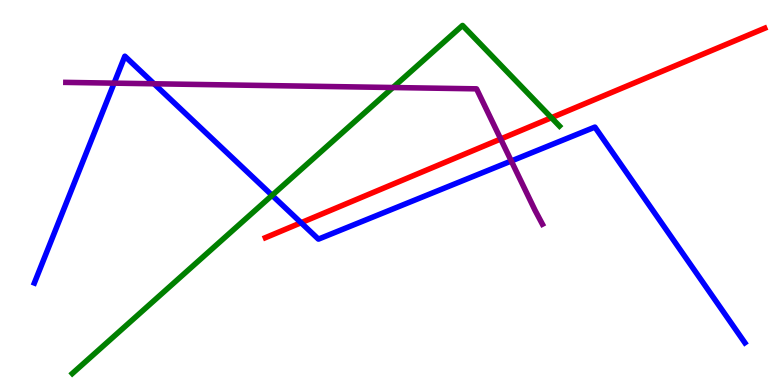[{'lines': ['blue', 'red'], 'intersections': [{'x': 3.88, 'y': 4.21}]}, {'lines': ['green', 'red'], 'intersections': [{'x': 7.12, 'y': 6.94}]}, {'lines': ['purple', 'red'], 'intersections': [{'x': 6.46, 'y': 6.39}]}, {'lines': ['blue', 'green'], 'intersections': [{'x': 3.51, 'y': 4.93}]}, {'lines': ['blue', 'purple'], 'intersections': [{'x': 1.47, 'y': 7.84}, {'x': 1.99, 'y': 7.82}, {'x': 6.6, 'y': 5.82}]}, {'lines': ['green', 'purple'], 'intersections': [{'x': 5.07, 'y': 7.73}]}]